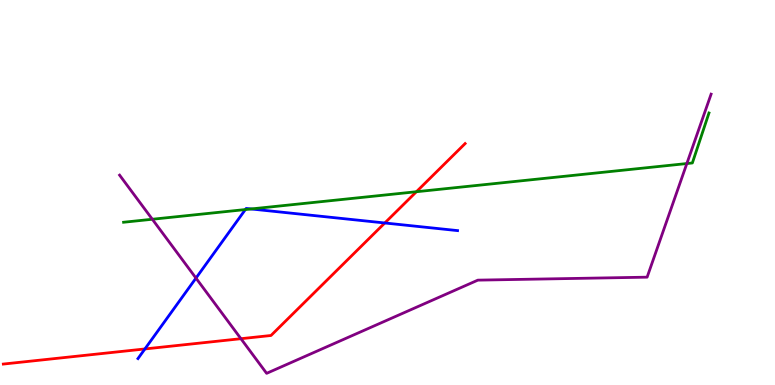[{'lines': ['blue', 'red'], 'intersections': [{'x': 1.87, 'y': 0.936}, {'x': 4.97, 'y': 4.21}]}, {'lines': ['green', 'red'], 'intersections': [{'x': 5.37, 'y': 5.02}]}, {'lines': ['purple', 'red'], 'intersections': [{'x': 3.11, 'y': 1.2}]}, {'lines': ['blue', 'green'], 'intersections': [{'x': 3.17, 'y': 4.56}, {'x': 3.24, 'y': 4.57}]}, {'lines': ['blue', 'purple'], 'intersections': [{'x': 2.53, 'y': 2.78}]}, {'lines': ['green', 'purple'], 'intersections': [{'x': 1.97, 'y': 4.31}, {'x': 8.86, 'y': 5.75}]}]